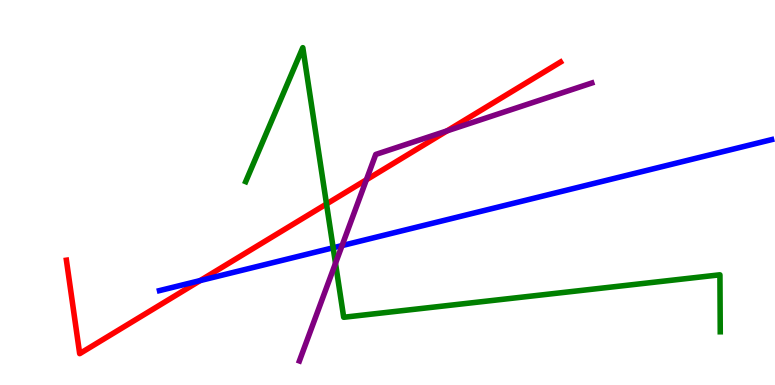[{'lines': ['blue', 'red'], 'intersections': [{'x': 2.58, 'y': 2.71}]}, {'lines': ['green', 'red'], 'intersections': [{'x': 4.21, 'y': 4.7}]}, {'lines': ['purple', 'red'], 'intersections': [{'x': 4.73, 'y': 5.33}, {'x': 5.77, 'y': 6.6}]}, {'lines': ['blue', 'green'], 'intersections': [{'x': 4.3, 'y': 3.56}]}, {'lines': ['blue', 'purple'], 'intersections': [{'x': 4.41, 'y': 3.62}]}, {'lines': ['green', 'purple'], 'intersections': [{'x': 4.33, 'y': 3.16}]}]